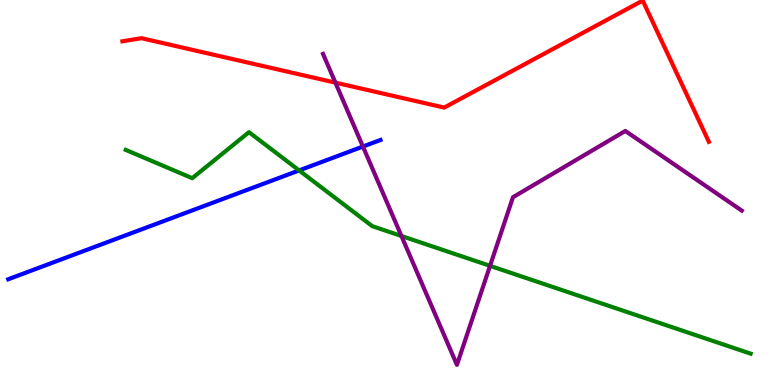[{'lines': ['blue', 'red'], 'intersections': []}, {'lines': ['green', 'red'], 'intersections': []}, {'lines': ['purple', 'red'], 'intersections': [{'x': 4.33, 'y': 7.85}]}, {'lines': ['blue', 'green'], 'intersections': [{'x': 3.86, 'y': 5.57}]}, {'lines': ['blue', 'purple'], 'intersections': [{'x': 4.68, 'y': 6.19}]}, {'lines': ['green', 'purple'], 'intersections': [{'x': 5.18, 'y': 3.87}, {'x': 6.32, 'y': 3.09}]}]